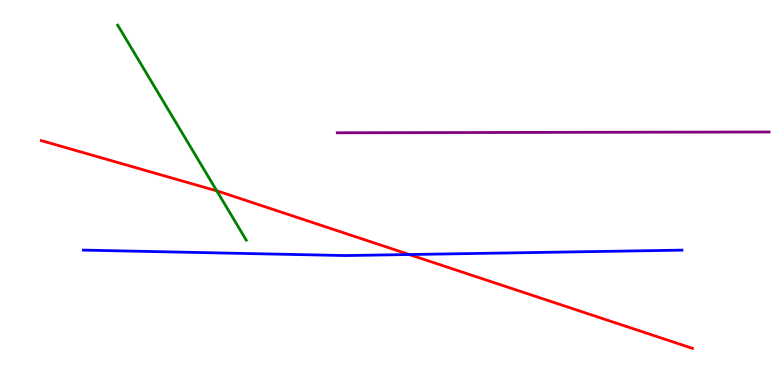[{'lines': ['blue', 'red'], 'intersections': [{'x': 5.28, 'y': 3.39}]}, {'lines': ['green', 'red'], 'intersections': [{'x': 2.8, 'y': 5.04}]}, {'lines': ['purple', 'red'], 'intersections': []}, {'lines': ['blue', 'green'], 'intersections': []}, {'lines': ['blue', 'purple'], 'intersections': []}, {'lines': ['green', 'purple'], 'intersections': []}]